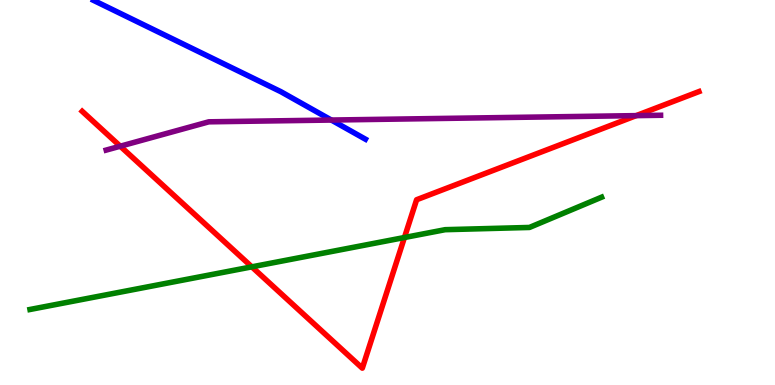[{'lines': ['blue', 'red'], 'intersections': []}, {'lines': ['green', 'red'], 'intersections': [{'x': 3.25, 'y': 3.07}, {'x': 5.22, 'y': 3.83}]}, {'lines': ['purple', 'red'], 'intersections': [{'x': 1.55, 'y': 6.2}, {'x': 8.21, 'y': 7.0}]}, {'lines': ['blue', 'green'], 'intersections': []}, {'lines': ['blue', 'purple'], 'intersections': [{'x': 4.28, 'y': 6.88}]}, {'lines': ['green', 'purple'], 'intersections': []}]